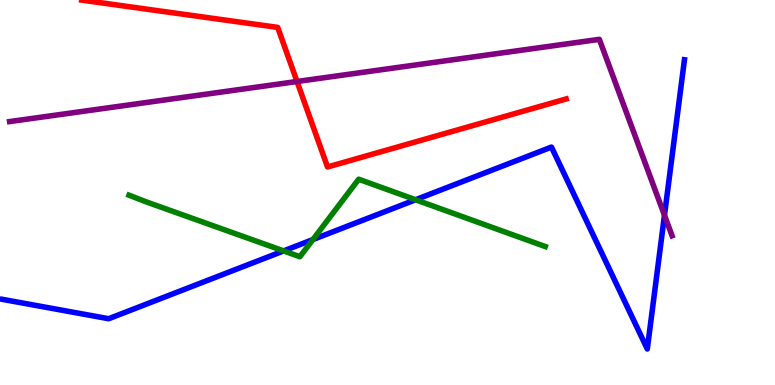[{'lines': ['blue', 'red'], 'intersections': []}, {'lines': ['green', 'red'], 'intersections': []}, {'lines': ['purple', 'red'], 'intersections': [{'x': 3.83, 'y': 7.88}]}, {'lines': ['blue', 'green'], 'intersections': [{'x': 3.66, 'y': 3.48}, {'x': 4.04, 'y': 3.78}, {'x': 5.36, 'y': 4.81}]}, {'lines': ['blue', 'purple'], 'intersections': [{'x': 8.57, 'y': 4.41}]}, {'lines': ['green', 'purple'], 'intersections': []}]